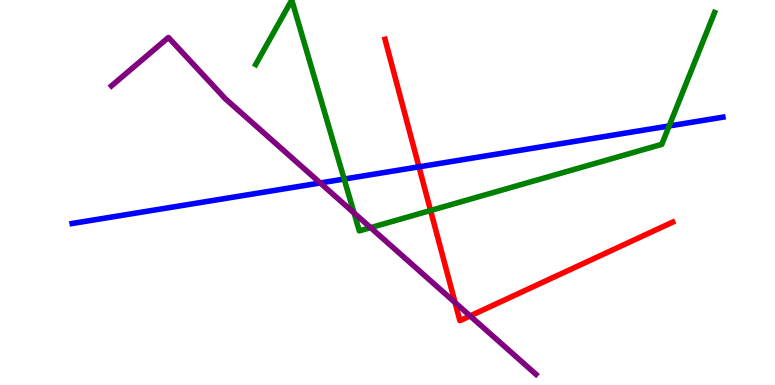[{'lines': ['blue', 'red'], 'intersections': [{'x': 5.41, 'y': 5.67}]}, {'lines': ['green', 'red'], 'intersections': [{'x': 5.56, 'y': 4.53}]}, {'lines': ['purple', 'red'], 'intersections': [{'x': 5.87, 'y': 2.14}, {'x': 6.07, 'y': 1.79}]}, {'lines': ['blue', 'green'], 'intersections': [{'x': 4.44, 'y': 5.35}, {'x': 8.63, 'y': 6.73}]}, {'lines': ['blue', 'purple'], 'intersections': [{'x': 4.13, 'y': 5.25}]}, {'lines': ['green', 'purple'], 'intersections': [{'x': 4.57, 'y': 4.47}, {'x': 4.78, 'y': 4.09}]}]